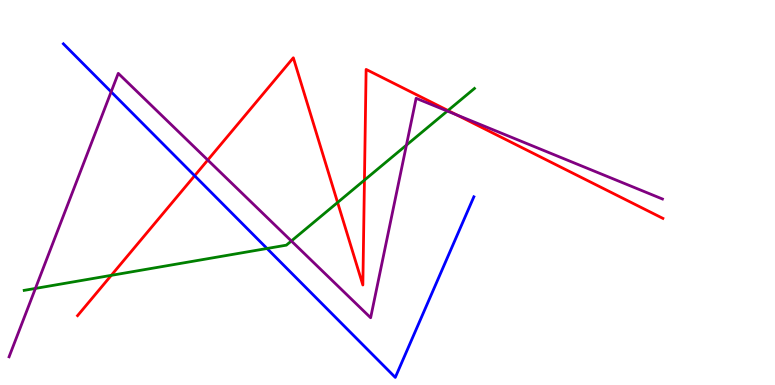[{'lines': ['blue', 'red'], 'intersections': [{'x': 2.51, 'y': 5.44}]}, {'lines': ['green', 'red'], 'intersections': [{'x': 1.44, 'y': 2.85}, {'x': 4.36, 'y': 4.74}, {'x': 4.7, 'y': 5.32}, {'x': 5.78, 'y': 7.13}]}, {'lines': ['purple', 'red'], 'intersections': [{'x': 2.68, 'y': 5.84}, {'x': 5.89, 'y': 7.02}]}, {'lines': ['blue', 'green'], 'intersections': [{'x': 3.45, 'y': 3.55}]}, {'lines': ['blue', 'purple'], 'intersections': [{'x': 1.43, 'y': 7.61}]}, {'lines': ['green', 'purple'], 'intersections': [{'x': 0.457, 'y': 2.51}, {'x': 3.76, 'y': 3.74}, {'x': 5.24, 'y': 6.23}, {'x': 5.77, 'y': 7.12}]}]